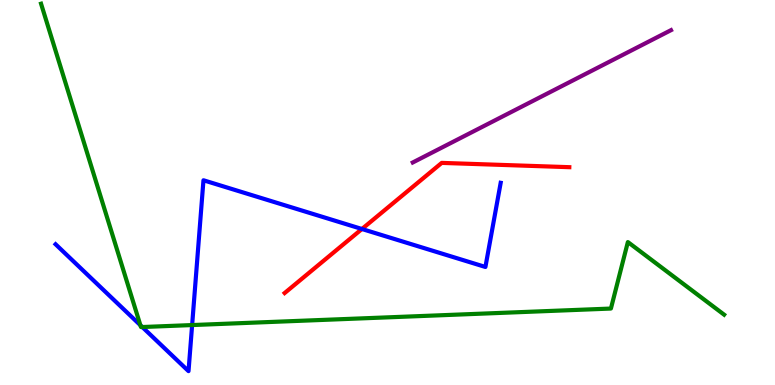[{'lines': ['blue', 'red'], 'intersections': [{'x': 4.67, 'y': 4.05}]}, {'lines': ['green', 'red'], 'intersections': []}, {'lines': ['purple', 'red'], 'intersections': []}, {'lines': ['blue', 'green'], 'intersections': [{'x': 1.81, 'y': 1.55}, {'x': 1.84, 'y': 1.51}, {'x': 2.48, 'y': 1.56}]}, {'lines': ['blue', 'purple'], 'intersections': []}, {'lines': ['green', 'purple'], 'intersections': []}]